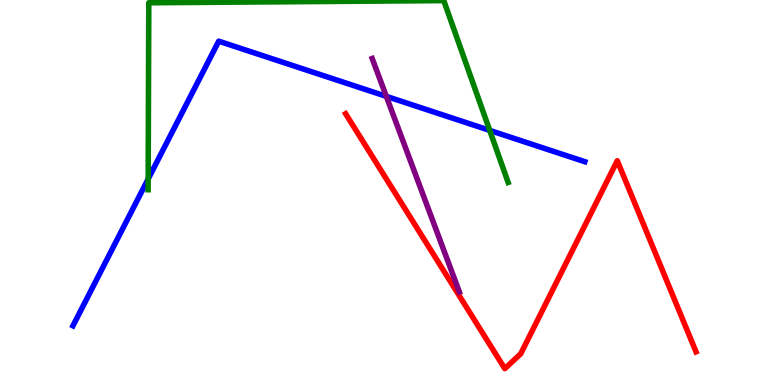[{'lines': ['blue', 'red'], 'intersections': []}, {'lines': ['green', 'red'], 'intersections': []}, {'lines': ['purple', 'red'], 'intersections': []}, {'lines': ['blue', 'green'], 'intersections': [{'x': 1.91, 'y': 5.35}, {'x': 6.32, 'y': 6.61}]}, {'lines': ['blue', 'purple'], 'intersections': [{'x': 4.98, 'y': 7.5}]}, {'lines': ['green', 'purple'], 'intersections': []}]